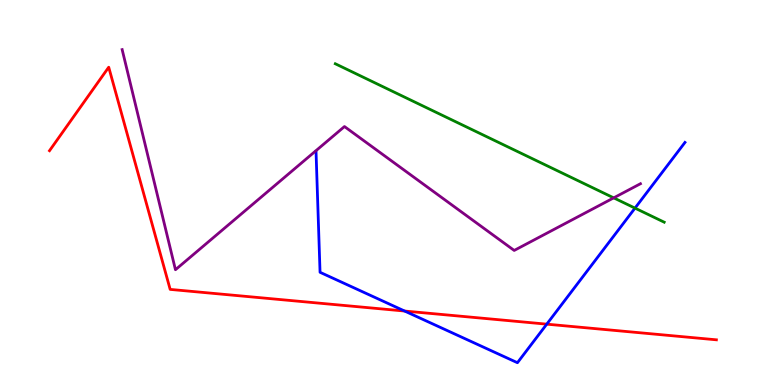[{'lines': ['blue', 'red'], 'intersections': [{'x': 5.22, 'y': 1.92}, {'x': 7.05, 'y': 1.58}]}, {'lines': ['green', 'red'], 'intersections': []}, {'lines': ['purple', 'red'], 'intersections': []}, {'lines': ['blue', 'green'], 'intersections': [{'x': 8.19, 'y': 4.59}]}, {'lines': ['blue', 'purple'], 'intersections': []}, {'lines': ['green', 'purple'], 'intersections': [{'x': 7.92, 'y': 4.86}]}]